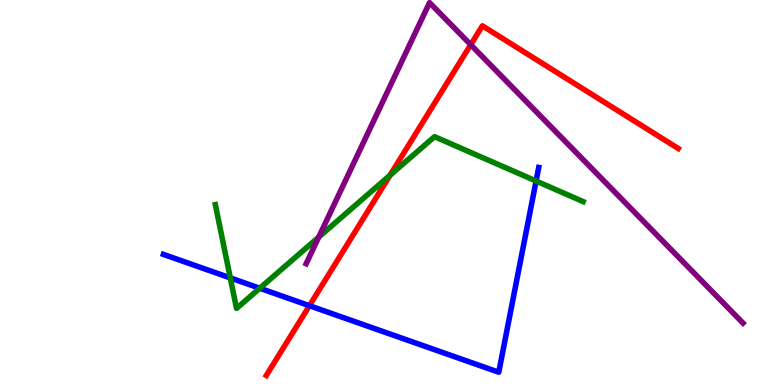[{'lines': ['blue', 'red'], 'intersections': [{'x': 3.99, 'y': 2.06}]}, {'lines': ['green', 'red'], 'intersections': [{'x': 5.03, 'y': 5.45}]}, {'lines': ['purple', 'red'], 'intersections': [{'x': 6.07, 'y': 8.84}]}, {'lines': ['blue', 'green'], 'intersections': [{'x': 2.97, 'y': 2.78}, {'x': 3.35, 'y': 2.51}, {'x': 6.92, 'y': 5.3}]}, {'lines': ['blue', 'purple'], 'intersections': []}, {'lines': ['green', 'purple'], 'intersections': [{'x': 4.11, 'y': 3.84}]}]